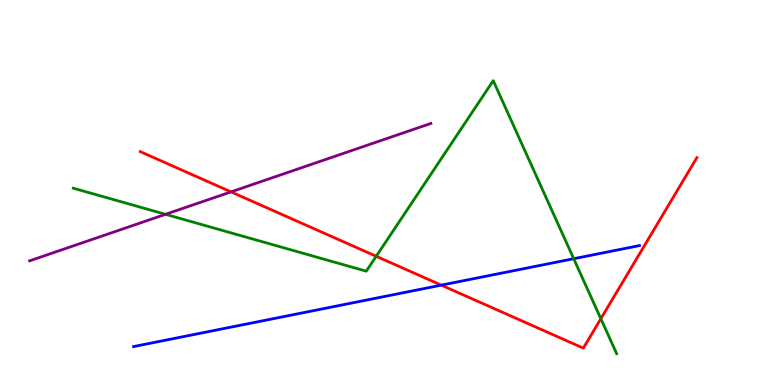[{'lines': ['blue', 'red'], 'intersections': [{'x': 5.69, 'y': 2.59}]}, {'lines': ['green', 'red'], 'intersections': [{'x': 4.85, 'y': 3.34}, {'x': 7.75, 'y': 1.72}]}, {'lines': ['purple', 'red'], 'intersections': [{'x': 2.98, 'y': 5.02}]}, {'lines': ['blue', 'green'], 'intersections': [{'x': 7.4, 'y': 3.28}]}, {'lines': ['blue', 'purple'], 'intersections': []}, {'lines': ['green', 'purple'], 'intersections': [{'x': 2.14, 'y': 4.43}]}]